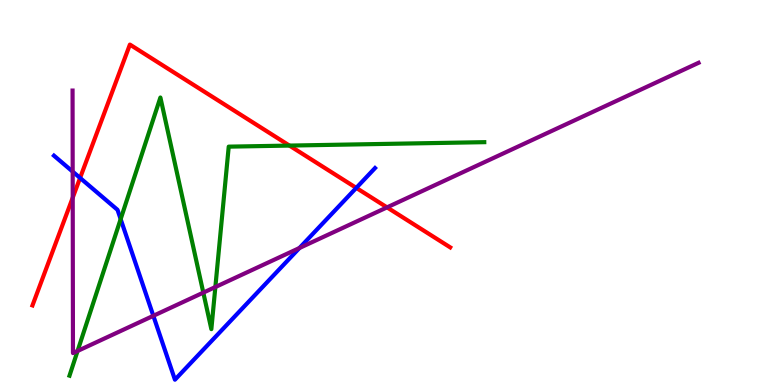[{'lines': ['blue', 'red'], 'intersections': [{'x': 1.03, 'y': 5.38}, {'x': 4.6, 'y': 5.12}]}, {'lines': ['green', 'red'], 'intersections': [{'x': 3.73, 'y': 6.22}]}, {'lines': ['purple', 'red'], 'intersections': [{'x': 0.938, 'y': 4.87}, {'x': 4.99, 'y': 4.61}]}, {'lines': ['blue', 'green'], 'intersections': [{'x': 1.56, 'y': 4.31}]}, {'lines': ['blue', 'purple'], 'intersections': [{'x': 0.938, 'y': 5.54}, {'x': 1.98, 'y': 1.8}, {'x': 3.86, 'y': 3.56}]}, {'lines': ['green', 'purple'], 'intersections': [{'x': 1.0, 'y': 0.884}, {'x': 2.62, 'y': 2.4}, {'x': 2.78, 'y': 2.54}]}]